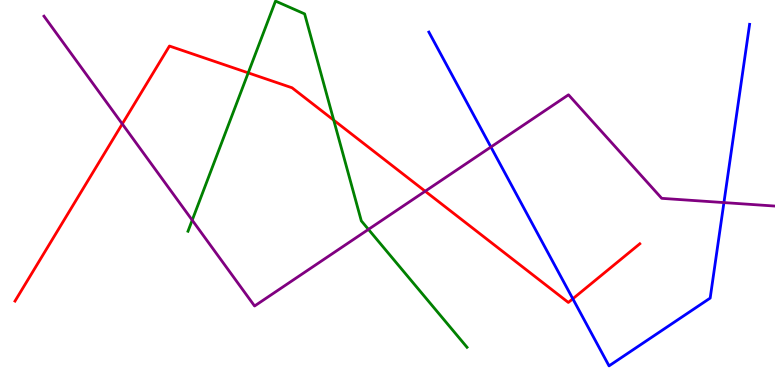[{'lines': ['blue', 'red'], 'intersections': [{'x': 7.39, 'y': 2.24}]}, {'lines': ['green', 'red'], 'intersections': [{'x': 3.2, 'y': 8.11}, {'x': 4.31, 'y': 6.88}]}, {'lines': ['purple', 'red'], 'intersections': [{'x': 1.58, 'y': 6.78}, {'x': 5.49, 'y': 5.03}]}, {'lines': ['blue', 'green'], 'intersections': []}, {'lines': ['blue', 'purple'], 'intersections': [{'x': 6.33, 'y': 6.18}, {'x': 9.34, 'y': 4.74}]}, {'lines': ['green', 'purple'], 'intersections': [{'x': 2.48, 'y': 4.28}, {'x': 4.75, 'y': 4.04}]}]